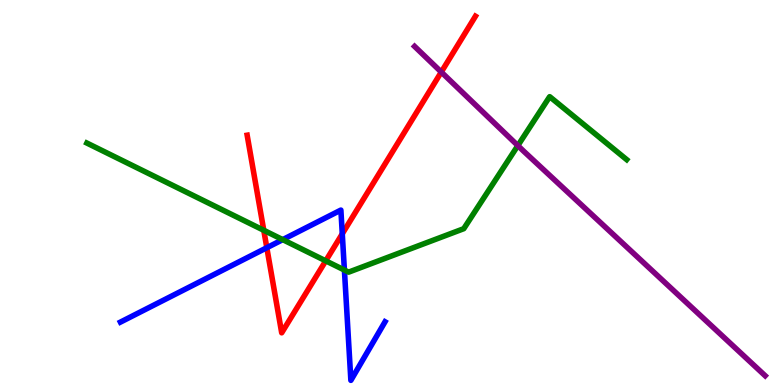[{'lines': ['blue', 'red'], 'intersections': [{'x': 3.44, 'y': 3.57}, {'x': 4.42, 'y': 3.93}]}, {'lines': ['green', 'red'], 'intersections': [{'x': 3.4, 'y': 4.02}, {'x': 4.2, 'y': 3.22}]}, {'lines': ['purple', 'red'], 'intersections': [{'x': 5.69, 'y': 8.13}]}, {'lines': ['blue', 'green'], 'intersections': [{'x': 3.65, 'y': 3.78}, {'x': 4.44, 'y': 2.99}]}, {'lines': ['blue', 'purple'], 'intersections': []}, {'lines': ['green', 'purple'], 'intersections': [{'x': 6.68, 'y': 6.22}]}]